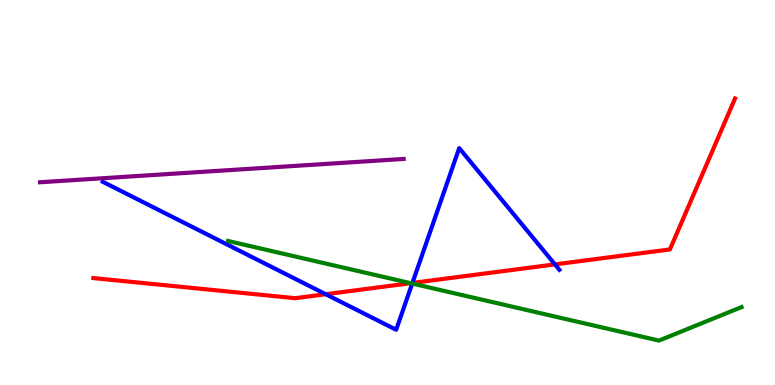[{'lines': ['blue', 'red'], 'intersections': [{'x': 4.2, 'y': 2.36}, {'x': 5.32, 'y': 2.65}, {'x': 7.16, 'y': 3.13}]}, {'lines': ['green', 'red'], 'intersections': [{'x': 5.3, 'y': 2.64}]}, {'lines': ['purple', 'red'], 'intersections': []}, {'lines': ['blue', 'green'], 'intersections': [{'x': 5.32, 'y': 2.64}]}, {'lines': ['blue', 'purple'], 'intersections': []}, {'lines': ['green', 'purple'], 'intersections': []}]